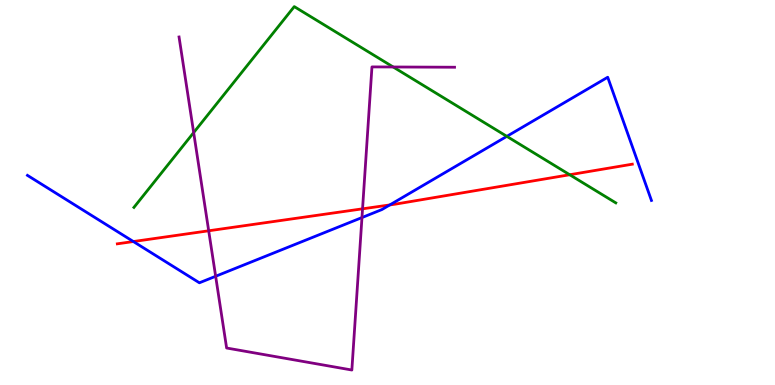[{'lines': ['blue', 'red'], 'intersections': [{'x': 1.72, 'y': 3.73}, {'x': 5.03, 'y': 4.68}]}, {'lines': ['green', 'red'], 'intersections': [{'x': 7.35, 'y': 5.46}]}, {'lines': ['purple', 'red'], 'intersections': [{'x': 2.69, 'y': 4.01}, {'x': 4.68, 'y': 4.58}]}, {'lines': ['blue', 'green'], 'intersections': [{'x': 6.54, 'y': 6.46}]}, {'lines': ['blue', 'purple'], 'intersections': [{'x': 2.78, 'y': 2.82}, {'x': 4.67, 'y': 4.35}]}, {'lines': ['green', 'purple'], 'intersections': [{'x': 2.5, 'y': 6.56}, {'x': 5.07, 'y': 8.26}]}]